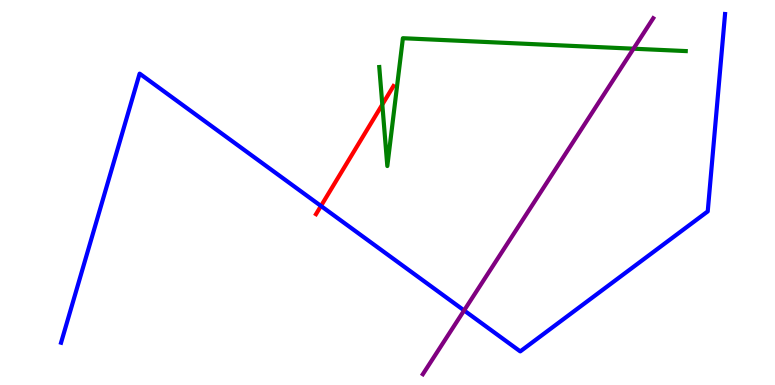[{'lines': ['blue', 'red'], 'intersections': [{'x': 4.14, 'y': 4.65}]}, {'lines': ['green', 'red'], 'intersections': [{'x': 4.93, 'y': 7.29}]}, {'lines': ['purple', 'red'], 'intersections': []}, {'lines': ['blue', 'green'], 'intersections': []}, {'lines': ['blue', 'purple'], 'intersections': [{'x': 5.99, 'y': 1.94}]}, {'lines': ['green', 'purple'], 'intersections': [{'x': 8.17, 'y': 8.74}]}]